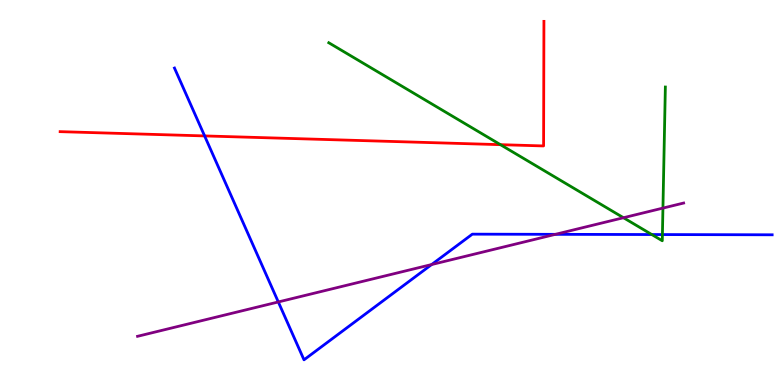[{'lines': ['blue', 'red'], 'intersections': [{'x': 2.64, 'y': 6.47}]}, {'lines': ['green', 'red'], 'intersections': [{'x': 6.46, 'y': 6.24}]}, {'lines': ['purple', 'red'], 'intersections': []}, {'lines': ['blue', 'green'], 'intersections': [{'x': 8.41, 'y': 3.91}, {'x': 8.55, 'y': 3.91}]}, {'lines': ['blue', 'purple'], 'intersections': [{'x': 3.59, 'y': 2.16}, {'x': 5.57, 'y': 3.13}, {'x': 7.17, 'y': 3.91}]}, {'lines': ['green', 'purple'], 'intersections': [{'x': 8.04, 'y': 4.34}, {'x': 8.55, 'y': 4.59}]}]